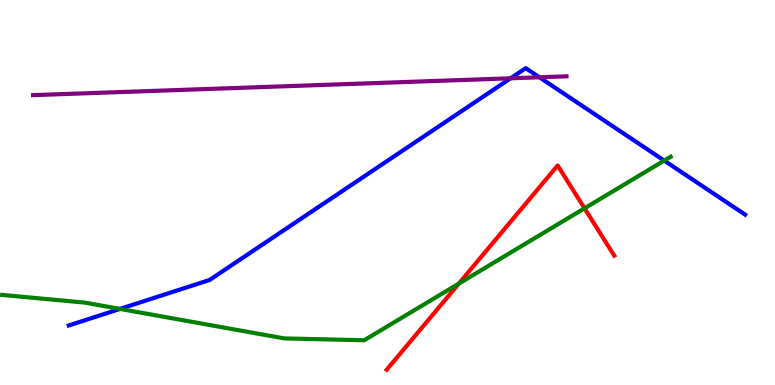[{'lines': ['blue', 'red'], 'intersections': []}, {'lines': ['green', 'red'], 'intersections': [{'x': 5.92, 'y': 2.63}, {'x': 7.54, 'y': 4.59}]}, {'lines': ['purple', 'red'], 'intersections': []}, {'lines': ['blue', 'green'], 'intersections': [{'x': 1.55, 'y': 1.98}, {'x': 8.57, 'y': 5.83}]}, {'lines': ['blue', 'purple'], 'intersections': [{'x': 6.59, 'y': 7.97}, {'x': 6.96, 'y': 7.99}]}, {'lines': ['green', 'purple'], 'intersections': []}]